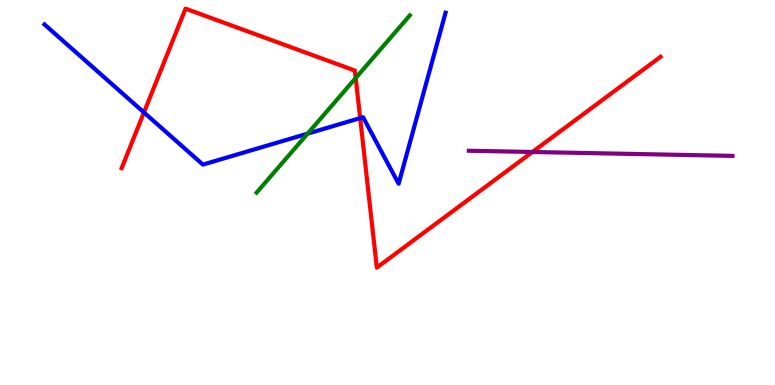[{'lines': ['blue', 'red'], 'intersections': [{'x': 1.86, 'y': 7.08}, {'x': 4.65, 'y': 6.93}]}, {'lines': ['green', 'red'], 'intersections': [{'x': 4.59, 'y': 7.97}]}, {'lines': ['purple', 'red'], 'intersections': [{'x': 6.87, 'y': 6.05}]}, {'lines': ['blue', 'green'], 'intersections': [{'x': 3.97, 'y': 6.53}]}, {'lines': ['blue', 'purple'], 'intersections': []}, {'lines': ['green', 'purple'], 'intersections': []}]